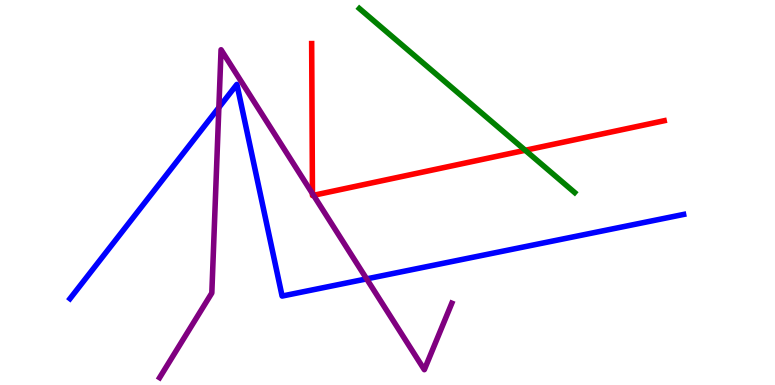[{'lines': ['blue', 'red'], 'intersections': []}, {'lines': ['green', 'red'], 'intersections': [{'x': 6.78, 'y': 6.1}]}, {'lines': ['purple', 'red'], 'intersections': [{'x': 4.03, 'y': 4.97}, {'x': 4.05, 'y': 4.93}]}, {'lines': ['blue', 'green'], 'intersections': []}, {'lines': ['blue', 'purple'], 'intersections': [{'x': 2.82, 'y': 7.21}, {'x': 4.73, 'y': 2.76}]}, {'lines': ['green', 'purple'], 'intersections': []}]